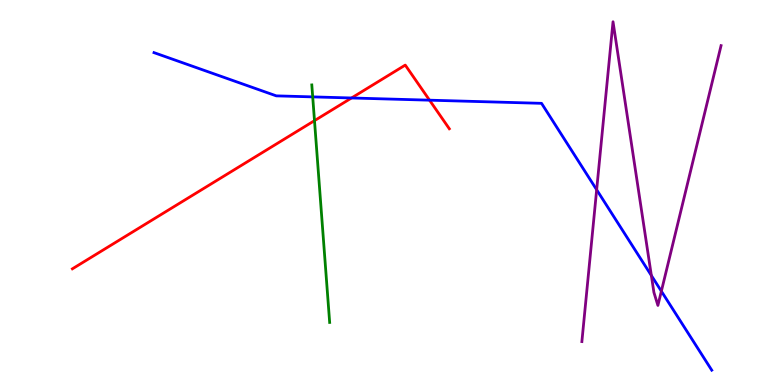[{'lines': ['blue', 'red'], 'intersections': [{'x': 4.54, 'y': 7.46}, {'x': 5.54, 'y': 7.4}]}, {'lines': ['green', 'red'], 'intersections': [{'x': 4.06, 'y': 6.87}]}, {'lines': ['purple', 'red'], 'intersections': []}, {'lines': ['blue', 'green'], 'intersections': [{'x': 4.03, 'y': 7.48}]}, {'lines': ['blue', 'purple'], 'intersections': [{'x': 7.7, 'y': 5.07}, {'x': 8.4, 'y': 2.84}, {'x': 8.53, 'y': 2.44}]}, {'lines': ['green', 'purple'], 'intersections': []}]